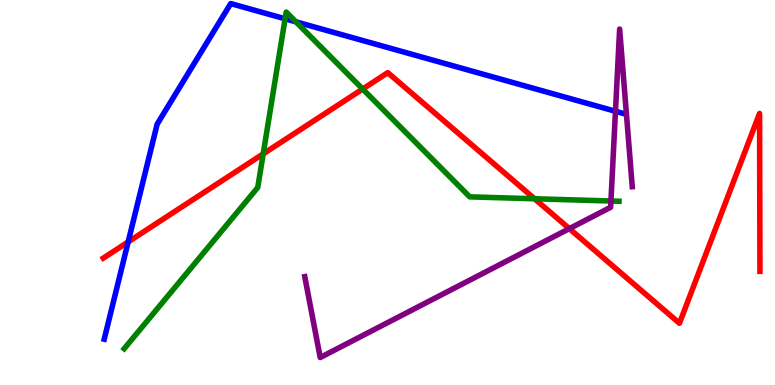[{'lines': ['blue', 'red'], 'intersections': [{'x': 1.65, 'y': 3.72}]}, {'lines': ['green', 'red'], 'intersections': [{'x': 3.4, 'y': 6.0}, {'x': 4.68, 'y': 7.69}, {'x': 6.9, 'y': 4.84}]}, {'lines': ['purple', 'red'], 'intersections': [{'x': 7.35, 'y': 4.06}]}, {'lines': ['blue', 'green'], 'intersections': [{'x': 3.68, 'y': 9.51}, {'x': 3.82, 'y': 9.43}]}, {'lines': ['blue', 'purple'], 'intersections': [{'x': 7.94, 'y': 7.11}]}, {'lines': ['green', 'purple'], 'intersections': [{'x': 7.88, 'y': 4.78}]}]